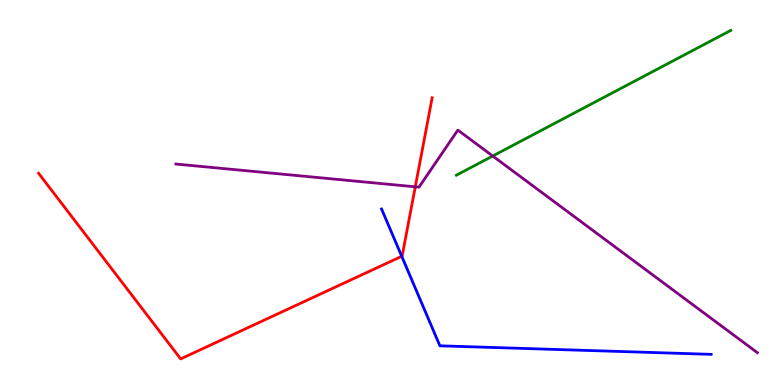[{'lines': ['blue', 'red'], 'intersections': [{'x': 5.18, 'y': 3.34}]}, {'lines': ['green', 'red'], 'intersections': []}, {'lines': ['purple', 'red'], 'intersections': [{'x': 5.36, 'y': 5.15}]}, {'lines': ['blue', 'green'], 'intersections': []}, {'lines': ['blue', 'purple'], 'intersections': []}, {'lines': ['green', 'purple'], 'intersections': [{'x': 6.36, 'y': 5.95}]}]